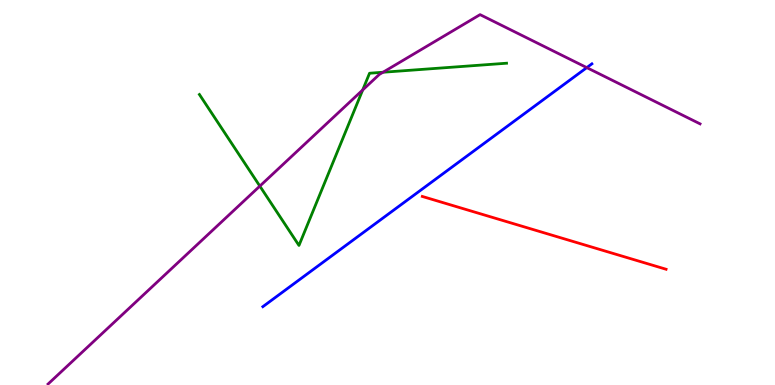[{'lines': ['blue', 'red'], 'intersections': []}, {'lines': ['green', 'red'], 'intersections': []}, {'lines': ['purple', 'red'], 'intersections': []}, {'lines': ['blue', 'green'], 'intersections': []}, {'lines': ['blue', 'purple'], 'intersections': [{'x': 7.57, 'y': 8.24}]}, {'lines': ['green', 'purple'], 'intersections': [{'x': 3.35, 'y': 5.17}, {'x': 4.68, 'y': 7.66}, {'x': 4.94, 'y': 8.12}]}]